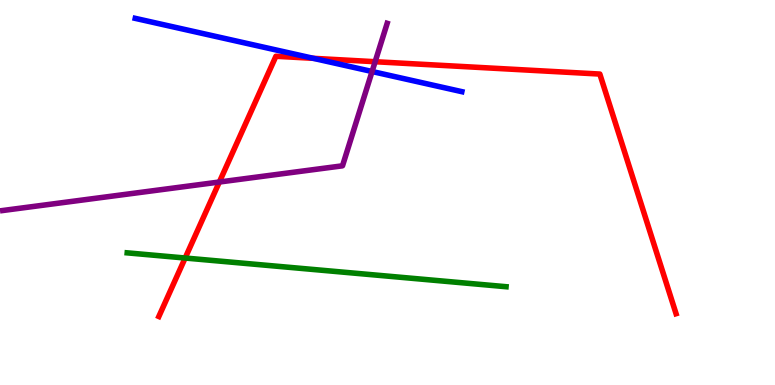[{'lines': ['blue', 'red'], 'intersections': [{'x': 4.04, 'y': 8.49}]}, {'lines': ['green', 'red'], 'intersections': [{'x': 2.39, 'y': 3.3}]}, {'lines': ['purple', 'red'], 'intersections': [{'x': 2.83, 'y': 5.27}, {'x': 4.84, 'y': 8.4}]}, {'lines': ['blue', 'green'], 'intersections': []}, {'lines': ['blue', 'purple'], 'intersections': [{'x': 4.8, 'y': 8.14}]}, {'lines': ['green', 'purple'], 'intersections': []}]